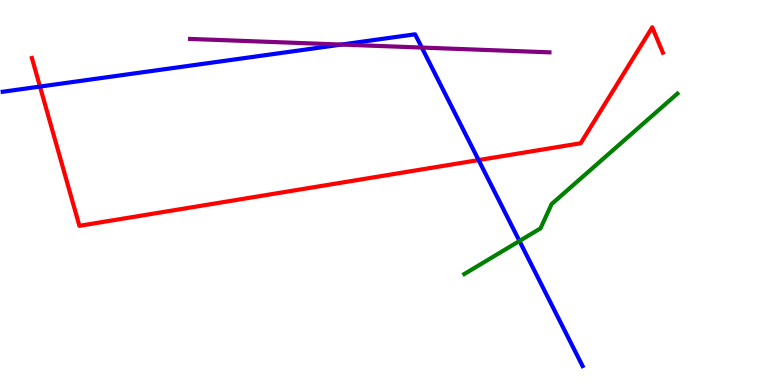[{'lines': ['blue', 'red'], 'intersections': [{'x': 0.516, 'y': 7.75}, {'x': 6.18, 'y': 5.84}]}, {'lines': ['green', 'red'], 'intersections': []}, {'lines': ['purple', 'red'], 'intersections': []}, {'lines': ['blue', 'green'], 'intersections': [{'x': 6.7, 'y': 3.74}]}, {'lines': ['blue', 'purple'], 'intersections': [{'x': 4.41, 'y': 8.84}, {'x': 5.44, 'y': 8.76}]}, {'lines': ['green', 'purple'], 'intersections': []}]